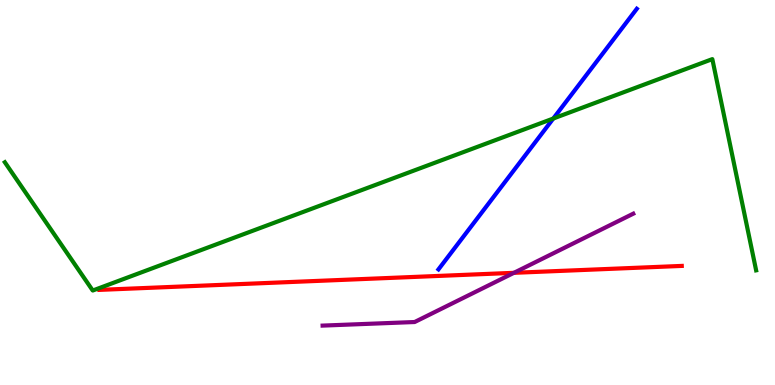[{'lines': ['blue', 'red'], 'intersections': []}, {'lines': ['green', 'red'], 'intersections': []}, {'lines': ['purple', 'red'], 'intersections': [{'x': 6.63, 'y': 2.91}]}, {'lines': ['blue', 'green'], 'intersections': [{'x': 7.14, 'y': 6.92}]}, {'lines': ['blue', 'purple'], 'intersections': []}, {'lines': ['green', 'purple'], 'intersections': []}]